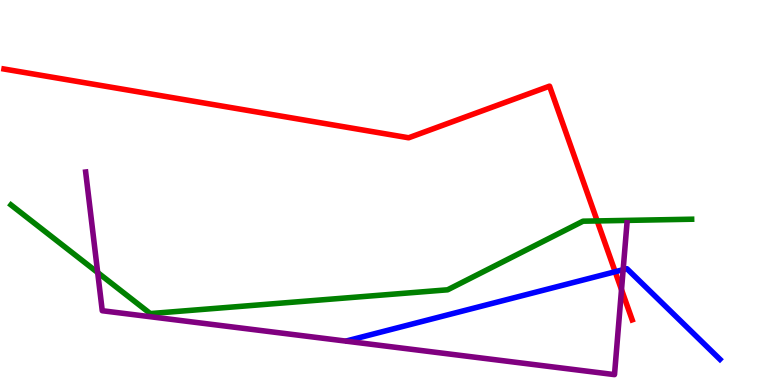[{'lines': ['blue', 'red'], 'intersections': [{'x': 7.94, 'y': 2.94}]}, {'lines': ['green', 'red'], 'intersections': [{'x': 7.71, 'y': 4.26}]}, {'lines': ['purple', 'red'], 'intersections': [{'x': 8.02, 'y': 2.48}]}, {'lines': ['blue', 'green'], 'intersections': []}, {'lines': ['blue', 'purple'], 'intersections': [{'x': 8.04, 'y': 3.0}]}, {'lines': ['green', 'purple'], 'intersections': [{'x': 1.26, 'y': 2.92}]}]